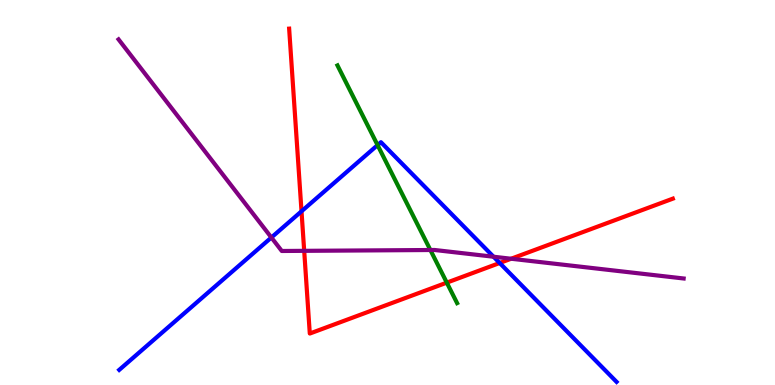[{'lines': ['blue', 'red'], 'intersections': [{'x': 3.89, 'y': 4.51}, {'x': 6.45, 'y': 3.17}]}, {'lines': ['green', 'red'], 'intersections': [{'x': 5.77, 'y': 2.66}]}, {'lines': ['purple', 'red'], 'intersections': [{'x': 3.93, 'y': 3.48}, {'x': 6.6, 'y': 3.28}]}, {'lines': ['blue', 'green'], 'intersections': [{'x': 4.87, 'y': 6.23}]}, {'lines': ['blue', 'purple'], 'intersections': [{'x': 3.5, 'y': 3.83}, {'x': 6.37, 'y': 3.33}]}, {'lines': ['green', 'purple'], 'intersections': [{'x': 5.55, 'y': 3.51}]}]